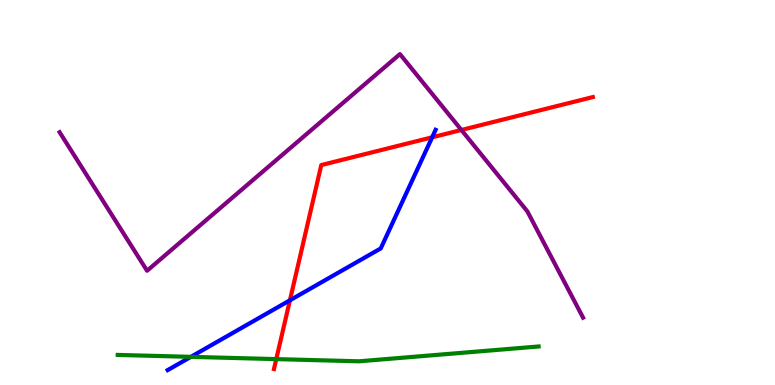[{'lines': ['blue', 'red'], 'intersections': [{'x': 3.74, 'y': 2.2}, {'x': 5.58, 'y': 6.43}]}, {'lines': ['green', 'red'], 'intersections': [{'x': 3.56, 'y': 0.672}]}, {'lines': ['purple', 'red'], 'intersections': [{'x': 5.95, 'y': 6.62}]}, {'lines': ['blue', 'green'], 'intersections': [{'x': 2.46, 'y': 0.731}]}, {'lines': ['blue', 'purple'], 'intersections': []}, {'lines': ['green', 'purple'], 'intersections': []}]